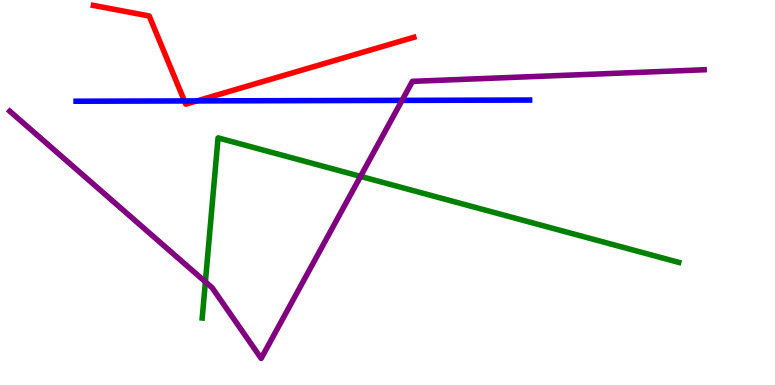[{'lines': ['blue', 'red'], 'intersections': [{'x': 2.38, 'y': 7.38}, {'x': 2.54, 'y': 7.38}]}, {'lines': ['green', 'red'], 'intersections': []}, {'lines': ['purple', 'red'], 'intersections': []}, {'lines': ['blue', 'green'], 'intersections': []}, {'lines': ['blue', 'purple'], 'intersections': [{'x': 5.19, 'y': 7.39}]}, {'lines': ['green', 'purple'], 'intersections': [{'x': 2.65, 'y': 2.68}, {'x': 4.65, 'y': 5.42}]}]